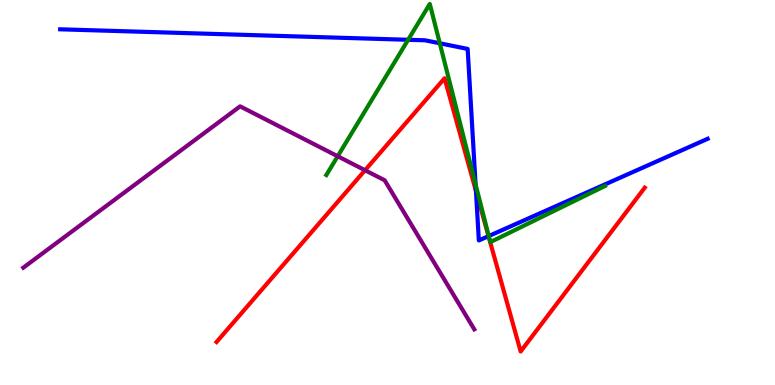[{'lines': ['blue', 'red'], 'intersections': [{'x': 6.14, 'y': 5.04}, {'x': 6.3, 'y': 3.87}]}, {'lines': ['green', 'red'], 'intersections': []}, {'lines': ['purple', 'red'], 'intersections': [{'x': 4.71, 'y': 5.58}]}, {'lines': ['blue', 'green'], 'intersections': [{'x': 5.27, 'y': 8.97}, {'x': 5.67, 'y': 8.88}, {'x': 6.14, 'y': 5.21}, {'x': 6.31, 'y': 3.87}]}, {'lines': ['blue', 'purple'], 'intersections': []}, {'lines': ['green', 'purple'], 'intersections': [{'x': 4.36, 'y': 5.94}]}]